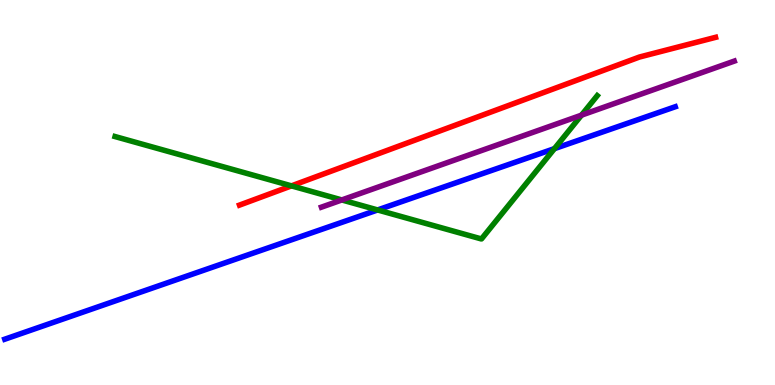[{'lines': ['blue', 'red'], 'intersections': []}, {'lines': ['green', 'red'], 'intersections': [{'x': 3.76, 'y': 5.17}]}, {'lines': ['purple', 'red'], 'intersections': []}, {'lines': ['blue', 'green'], 'intersections': [{'x': 4.87, 'y': 4.55}, {'x': 7.15, 'y': 6.14}]}, {'lines': ['blue', 'purple'], 'intersections': []}, {'lines': ['green', 'purple'], 'intersections': [{'x': 4.41, 'y': 4.81}, {'x': 7.5, 'y': 7.01}]}]